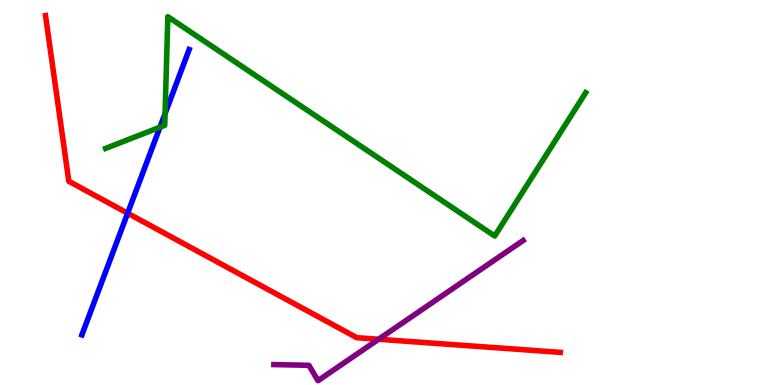[{'lines': ['blue', 'red'], 'intersections': [{'x': 1.65, 'y': 4.46}]}, {'lines': ['green', 'red'], 'intersections': []}, {'lines': ['purple', 'red'], 'intersections': [{'x': 4.89, 'y': 1.19}]}, {'lines': ['blue', 'green'], 'intersections': [{'x': 2.06, 'y': 6.7}, {'x': 2.13, 'y': 7.05}]}, {'lines': ['blue', 'purple'], 'intersections': []}, {'lines': ['green', 'purple'], 'intersections': []}]